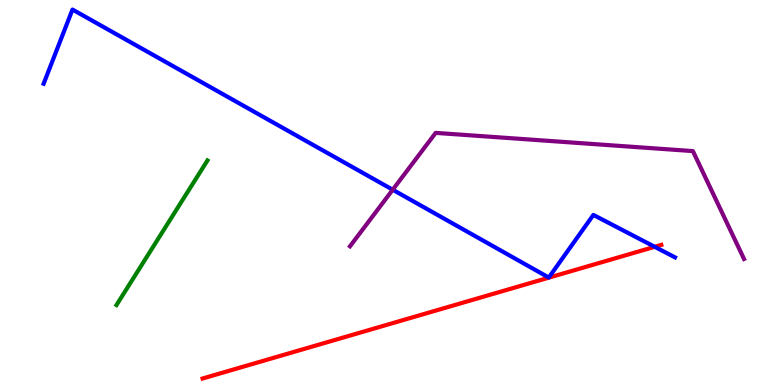[{'lines': ['blue', 'red'], 'intersections': [{'x': 8.45, 'y': 3.59}]}, {'lines': ['green', 'red'], 'intersections': []}, {'lines': ['purple', 'red'], 'intersections': []}, {'lines': ['blue', 'green'], 'intersections': []}, {'lines': ['blue', 'purple'], 'intersections': [{'x': 5.07, 'y': 5.07}]}, {'lines': ['green', 'purple'], 'intersections': []}]